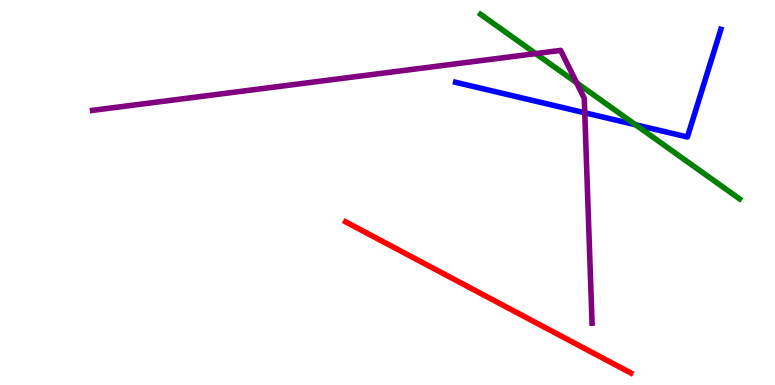[{'lines': ['blue', 'red'], 'intersections': []}, {'lines': ['green', 'red'], 'intersections': []}, {'lines': ['purple', 'red'], 'intersections': []}, {'lines': ['blue', 'green'], 'intersections': [{'x': 8.2, 'y': 6.76}]}, {'lines': ['blue', 'purple'], 'intersections': [{'x': 7.55, 'y': 7.07}]}, {'lines': ['green', 'purple'], 'intersections': [{'x': 6.91, 'y': 8.61}, {'x': 7.44, 'y': 7.85}]}]